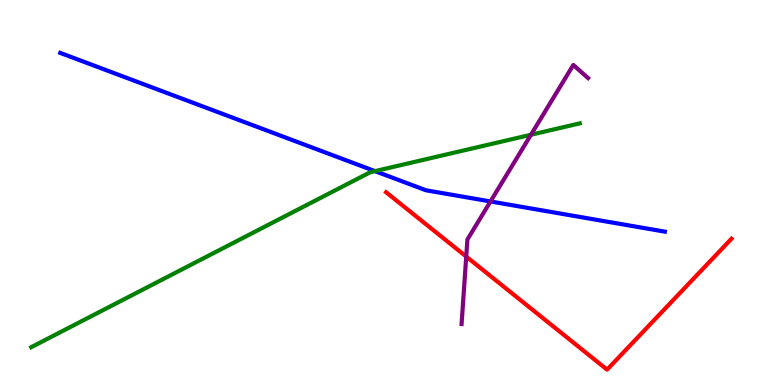[{'lines': ['blue', 'red'], 'intersections': []}, {'lines': ['green', 'red'], 'intersections': []}, {'lines': ['purple', 'red'], 'intersections': [{'x': 6.02, 'y': 3.34}]}, {'lines': ['blue', 'green'], 'intersections': [{'x': 4.84, 'y': 5.55}]}, {'lines': ['blue', 'purple'], 'intersections': [{'x': 6.33, 'y': 4.77}]}, {'lines': ['green', 'purple'], 'intersections': [{'x': 6.85, 'y': 6.5}]}]